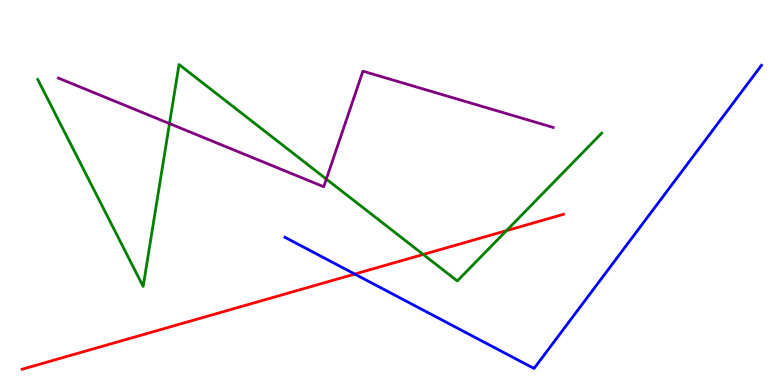[{'lines': ['blue', 'red'], 'intersections': [{'x': 4.58, 'y': 2.88}]}, {'lines': ['green', 'red'], 'intersections': [{'x': 5.46, 'y': 3.39}, {'x': 6.53, 'y': 4.01}]}, {'lines': ['purple', 'red'], 'intersections': []}, {'lines': ['blue', 'green'], 'intersections': []}, {'lines': ['blue', 'purple'], 'intersections': []}, {'lines': ['green', 'purple'], 'intersections': [{'x': 2.19, 'y': 6.79}, {'x': 4.21, 'y': 5.35}]}]